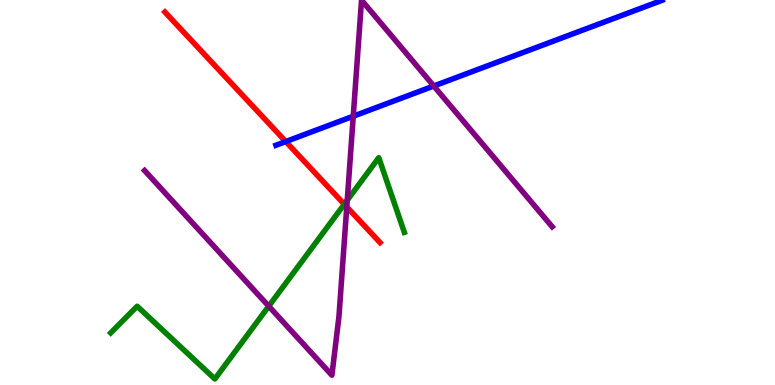[{'lines': ['blue', 'red'], 'intersections': [{'x': 3.69, 'y': 6.32}]}, {'lines': ['green', 'red'], 'intersections': [{'x': 4.44, 'y': 4.7}]}, {'lines': ['purple', 'red'], 'intersections': [{'x': 4.47, 'y': 4.63}]}, {'lines': ['blue', 'green'], 'intersections': []}, {'lines': ['blue', 'purple'], 'intersections': [{'x': 4.56, 'y': 6.98}, {'x': 5.6, 'y': 7.77}]}, {'lines': ['green', 'purple'], 'intersections': [{'x': 3.47, 'y': 2.05}, {'x': 4.48, 'y': 4.8}]}]